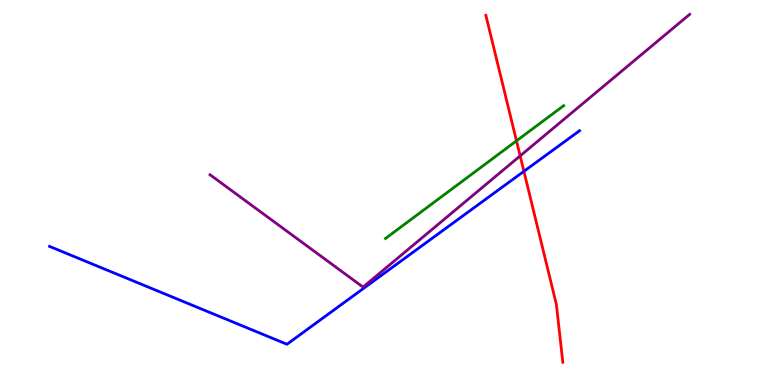[{'lines': ['blue', 'red'], 'intersections': [{'x': 6.76, 'y': 5.55}]}, {'lines': ['green', 'red'], 'intersections': [{'x': 6.66, 'y': 6.34}]}, {'lines': ['purple', 'red'], 'intersections': [{'x': 6.71, 'y': 5.95}]}, {'lines': ['blue', 'green'], 'intersections': []}, {'lines': ['blue', 'purple'], 'intersections': []}, {'lines': ['green', 'purple'], 'intersections': []}]